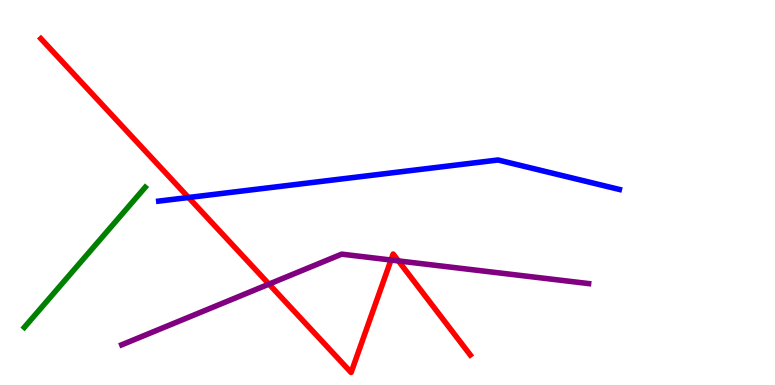[{'lines': ['blue', 'red'], 'intersections': [{'x': 2.43, 'y': 4.87}]}, {'lines': ['green', 'red'], 'intersections': []}, {'lines': ['purple', 'red'], 'intersections': [{'x': 3.47, 'y': 2.62}, {'x': 5.05, 'y': 3.25}, {'x': 5.14, 'y': 3.22}]}, {'lines': ['blue', 'green'], 'intersections': []}, {'lines': ['blue', 'purple'], 'intersections': []}, {'lines': ['green', 'purple'], 'intersections': []}]